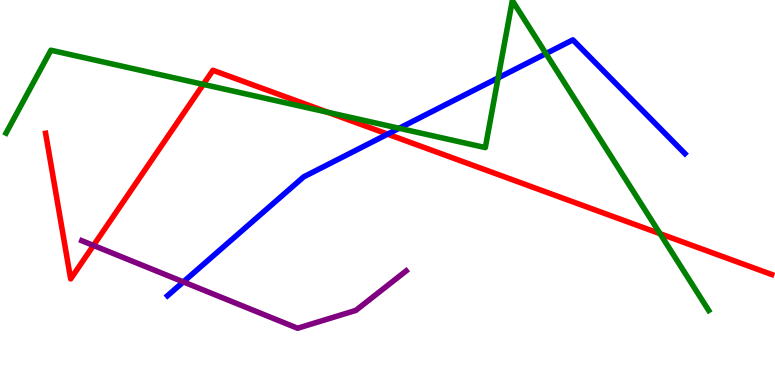[{'lines': ['blue', 'red'], 'intersections': [{'x': 5.0, 'y': 6.52}]}, {'lines': ['green', 'red'], 'intersections': [{'x': 2.62, 'y': 7.81}, {'x': 4.23, 'y': 7.08}, {'x': 8.52, 'y': 3.93}]}, {'lines': ['purple', 'red'], 'intersections': [{'x': 1.21, 'y': 3.62}]}, {'lines': ['blue', 'green'], 'intersections': [{'x': 5.15, 'y': 6.67}, {'x': 6.43, 'y': 7.98}, {'x': 7.04, 'y': 8.61}]}, {'lines': ['blue', 'purple'], 'intersections': [{'x': 2.37, 'y': 2.68}]}, {'lines': ['green', 'purple'], 'intersections': []}]